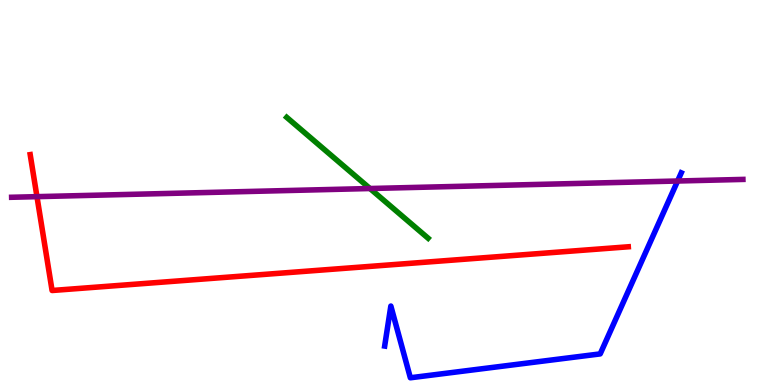[{'lines': ['blue', 'red'], 'intersections': []}, {'lines': ['green', 'red'], 'intersections': []}, {'lines': ['purple', 'red'], 'intersections': [{'x': 0.477, 'y': 4.89}]}, {'lines': ['blue', 'green'], 'intersections': []}, {'lines': ['blue', 'purple'], 'intersections': [{'x': 8.74, 'y': 5.3}]}, {'lines': ['green', 'purple'], 'intersections': [{'x': 4.77, 'y': 5.1}]}]